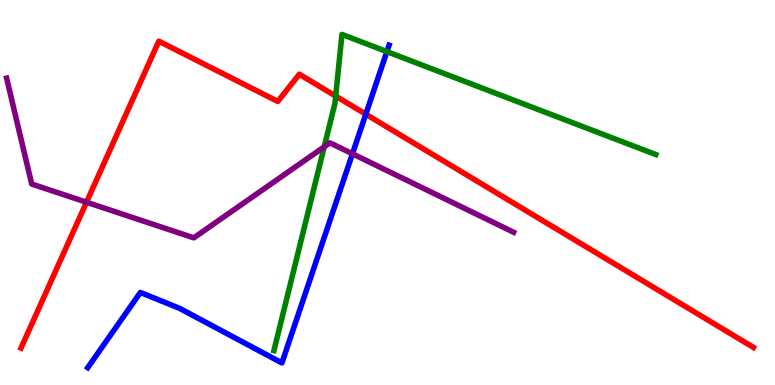[{'lines': ['blue', 'red'], 'intersections': [{'x': 4.72, 'y': 7.03}]}, {'lines': ['green', 'red'], 'intersections': [{'x': 4.33, 'y': 7.5}]}, {'lines': ['purple', 'red'], 'intersections': [{'x': 1.12, 'y': 4.75}]}, {'lines': ['blue', 'green'], 'intersections': [{'x': 4.99, 'y': 8.66}]}, {'lines': ['blue', 'purple'], 'intersections': [{'x': 4.55, 'y': 6.01}]}, {'lines': ['green', 'purple'], 'intersections': [{'x': 4.18, 'y': 6.19}]}]